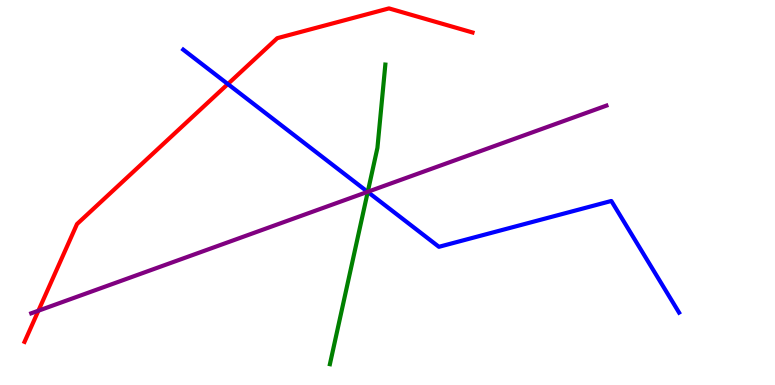[{'lines': ['blue', 'red'], 'intersections': [{'x': 2.94, 'y': 7.82}]}, {'lines': ['green', 'red'], 'intersections': []}, {'lines': ['purple', 'red'], 'intersections': [{'x': 0.496, 'y': 1.93}]}, {'lines': ['blue', 'green'], 'intersections': [{'x': 4.75, 'y': 5.01}]}, {'lines': ['blue', 'purple'], 'intersections': [{'x': 4.74, 'y': 5.02}]}, {'lines': ['green', 'purple'], 'intersections': [{'x': 4.75, 'y': 5.02}]}]